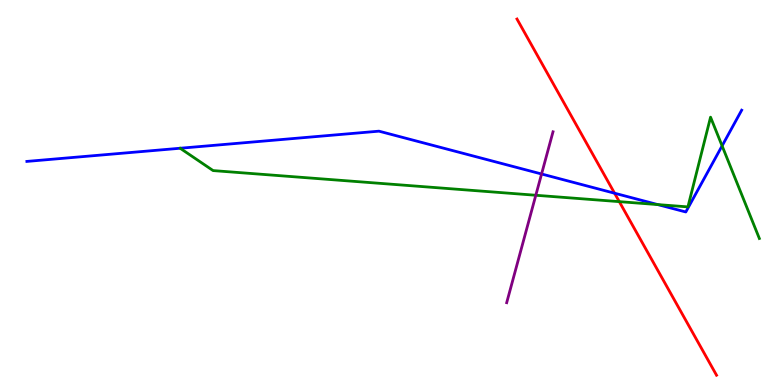[{'lines': ['blue', 'red'], 'intersections': [{'x': 7.93, 'y': 4.98}]}, {'lines': ['green', 'red'], 'intersections': [{'x': 7.99, 'y': 4.76}]}, {'lines': ['purple', 'red'], 'intersections': []}, {'lines': ['blue', 'green'], 'intersections': [{'x': 8.49, 'y': 4.69}, {'x': 9.32, 'y': 6.21}]}, {'lines': ['blue', 'purple'], 'intersections': [{'x': 6.99, 'y': 5.48}]}, {'lines': ['green', 'purple'], 'intersections': [{'x': 6.91, 'y': 4.93}]}]